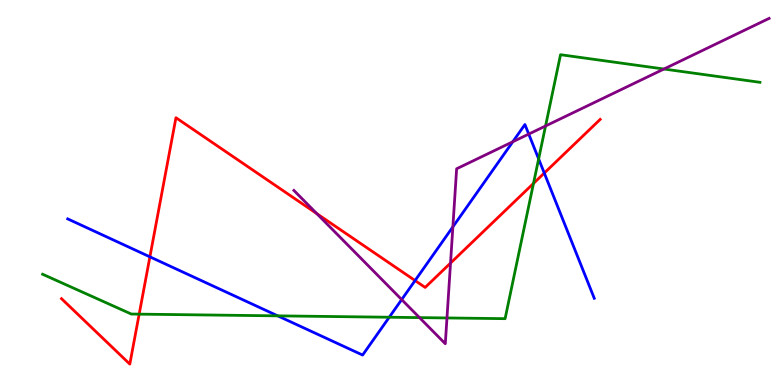[{'lines': ['blue', 'red'], 'intersections': [{'x': 1.93, 'y': 3.33}, {'x': 5.36, 'y': 2.71}, {'x': 7.02, 'y': 5.5}]}, {'lines': ['green', 'red'], 'intersections': [{'x': 1.8, 'y': 1.84}, {'x': 6.88, 'y': 5.24}]}, {'lines': ['purple', 'red'], 'intersections': [{'x': 4.09, 'y': 4.45}, {'x': 5.81, 'y': 3.17}]}, {'lines': ['blue', 'green'], 'intersections': [{'x': 3.58, 'y': 1.8}, {'x': 5.02, 'y': 1.76}, {'x': 6.95, 'y': 5.87}]}, {'lines': ['blue', 'purple'], 'intersections': [{'x': 5.18, 'y': 2.22}, {'x': 5.84, 'y': 4.11}, {'x': 6.62, 'y': 6.32}, {'x': 6.82, 'y': 6.52}]}, {'lines': ['green', 'purple'], 'intersections': [{'x': 5.41, 'y': 1.75}, {'x': 5.77, 'y': 1.74}, {'x': 7.04, 'y': 6.73}, {'x': 8.57, 'y': 8.21}]}]